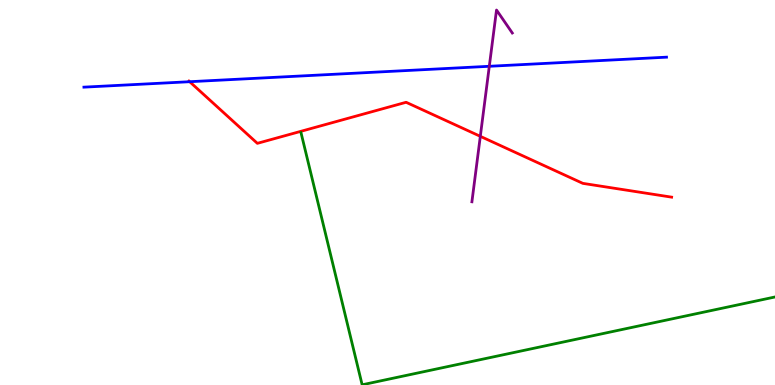[{'lines': ['blue', 'red'], 'intersections': [{'x': 2.45, 'y': 7.88}]}, {'lines': ['green', 'red'], 'intersections': []}, {'lines': ['purple', 'red'], 'intersections': [{'x': 6.2, 'y': 6.46}]}, {'lines': ['blue', 'green'], 'intersections': []}, {'lines': ['blue', 'purple'], 'intersections': [{'x': 6.31, 'y': 8.28}]}, {'lines': ['green', 'purple'], 'intersections': []}]